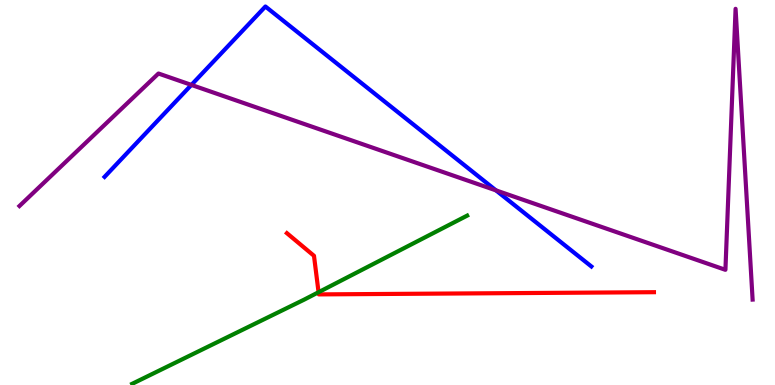[{'lines': ['blue', 'red'], 'intersections': []}, {'lines': ['green', 'red'], 'intersections': [{'x': 4.11, 'y': 2.41}]}, {'lines': ['purple', 'red'], 'intersections': []}, {'lines': ['blue', 'green'], 'intersections': []}, {'lines': ['blue', 'purple'], 'intersections': [{'x': 2.47, 'y': 7.79}, {'x': 6.4, 'y': 5.06}]}, {'lines': ['green', 'purple'], 'intersections': []}]